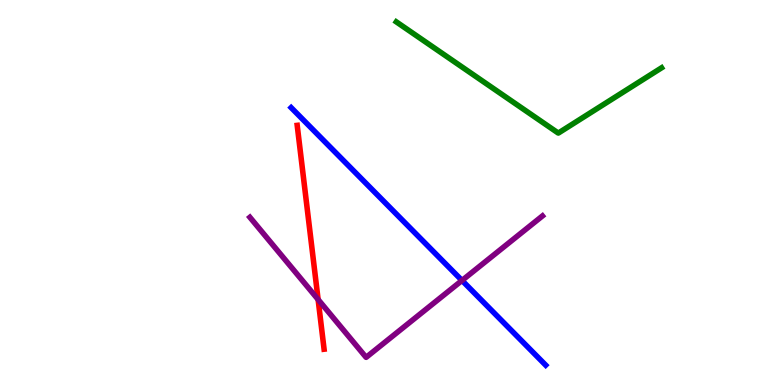[{'lines': ['blue', 'red'], 'intersections': []}, {'lines': ['green', 'red'], 'intersections': []}, {'lines': ['purple', 'red'], 'intersections': [{'x': 4.1, 'y': 2.22}]}, {'lines': ['blue', 'green'], 'intersections': []}, {'lines': ['blue', 'purple'], 'intersections': [{'x': 5.96, 'y': 2.72}]}, {'lines': ['green', 'purple'], 'intersections': []}]